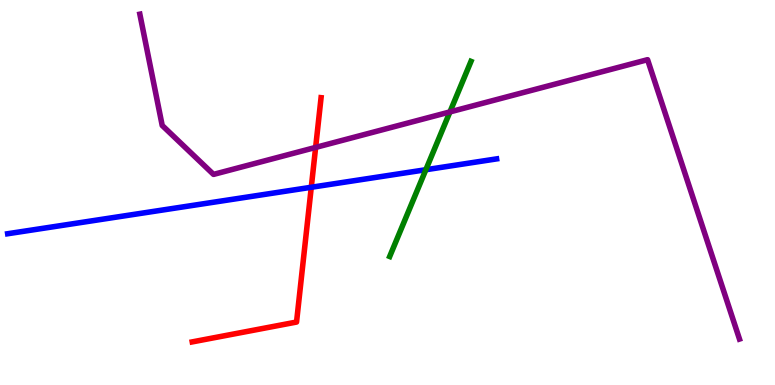[{'lines': ['blue', 'red'], 'intersections': [{'x': 4.02, 'y': 5.14}]}, {'lines': ['green', 'red'], 'intersections': []}, {'lines': ['purple', 'red'], 'intersections': [{'x': 4.07, 'y': 6.17}]}, {'lines': ['blue', 'green'], 'intersections': [{'x': 5.49, 'y': 5.59}]}, {'lines': ['blue', 'purple'], 'intersections': []}, {'lines': ['green', 'purple'], 'intersections': [{'x': 5.81, 'y': 7.09}]}]